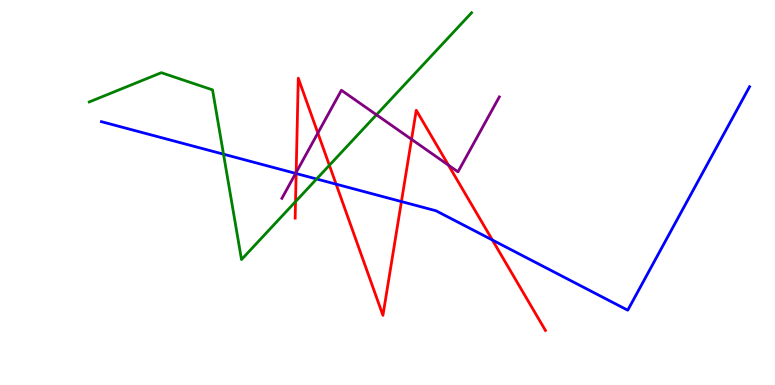[{'lines': ['blue', 'red'], 'intersections': [{'x': 3.82, 'y': 5.49}, {'x': 4.34, 'y': 5.22}, {'x': 5.18, 'y': 4.76}, {'x': 6.35, 'y': 3.77}]}, {'lines': ['green', 'red'], 'intersections': [{'x': 3.81, 'y': 4.76}, {'x': 4.25, 'y': 5.71}]}, {'lines': ['purple', 'red'], 'intersections': [{'x': 3.82, 'y': 5.52}, {'x': 4.1, 'y': 6.54}, {'x': 5.31, 'y': 6.38}, {'x': 5.79, 'y': 5.71}]}, {'lines': ['blue', 'green'], 'intersections': [{'x': 2.88, 'y': 6.0}, {'x': 4.09, 'y': 5.35}]}, {'lines': ['blue', 'purple'], 'intersections': [{'x': 3.81, 'y': 5.5}]}, {'lines': ['green', 'purple'], 'intersections': [{'x': 4.86, 'y': 7.02}]}]